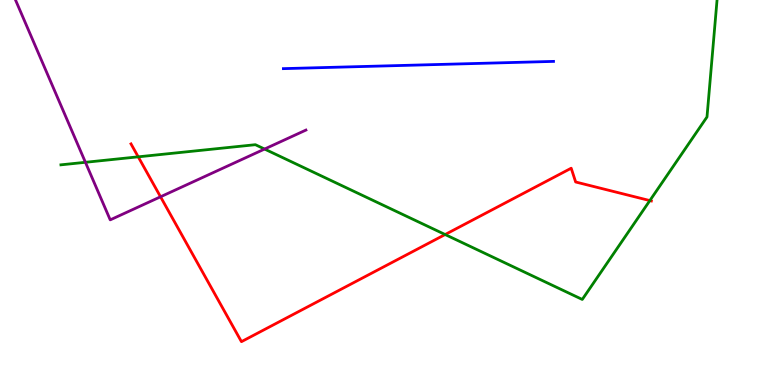[{'lines': ['blue', 'red'], 'intersections': []}, {'lines': ['green', 'red'], 'intersections': [{'x': 1.78, 'y': 5.93}, {'x': 5.74, 'y': 3.91}, {'x': 8.39, 'y': 4.79}]}, {'lines': ['purple', 'red'], 'intersections': [{'x': 2.07, 'y': 4.89}]}, {'lines': ['blue', 'green'], 'intersections': []}, {'lines': ['blue', 'purple'], 'intersections': []}, {'lines': ['green', 'purple'], 'intersections': [{'x': 1.1, 'y': 5.78}, {'x': 3.41, 'y': 6.13}]}]